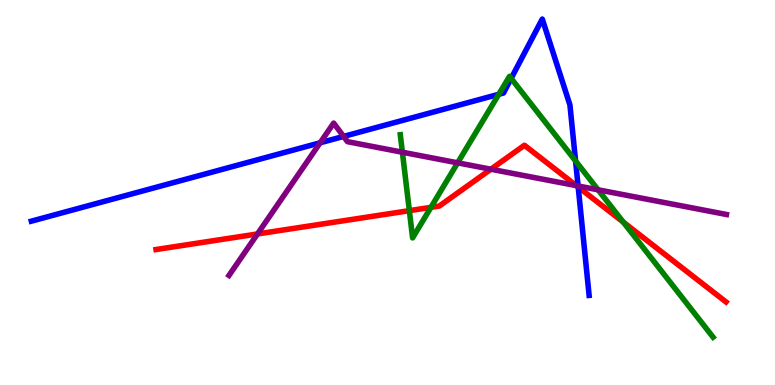[{'lines': ['blue', 'red'], 'intersections': [{'x': 7.46, 'y': 5.14}]}, {'lines': ['green', 'red'], 'intersections': [{'x': 5.28, 'y': 4.53}, {'x': 5.56, 'y': 4.61}, {'x': 8.04, 'y': 4.23}]}, {'lines': ['purple', 'red'], 'intersections': [{'x': 3.32, 'y': 3.92}, {'x': 6.33, 'y': 5.6}, {'x': 7.44, 'y': 5.18}]}, {'lines': ['blue', 'green'], 'intersections': [{'x': 6.44, 'y': 7.55}, {'x': 6.6, 'y': 7.96}, {'x': 7.43, 'y': 5.82}]}, {'lines': ['blue', 'purple'], 'intersections': [{'x': 4.13, 'y': 6.29}, {'x': 4.43, 'y': 6.46}, {'x': 7.46, 'y': 5.17}]}, {'lines': ['green', 'purple'], 'intersections': [{'x': 5.19, 'y': 6.05}, {'x': 5.91, 'y': 5.77}, {'x': 7.72, 'y': 5.07}]}]